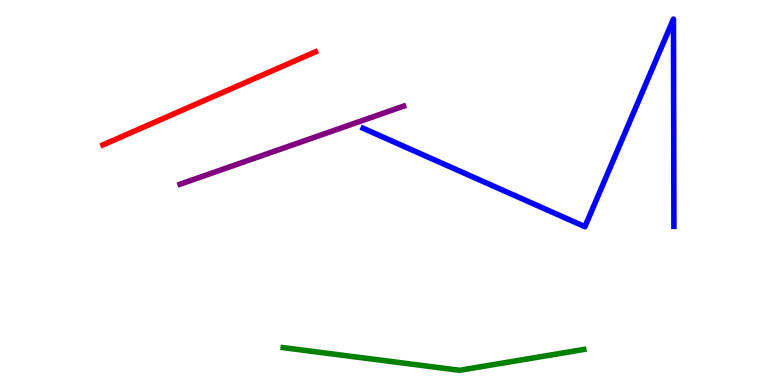[{'lines': ['blue', 'red'], 'intersections': []}, {'lines': ['green', 'red'], 'intersections': []}, {'lines': ['purple', 'red'], 'intersections': []}, {'lines': ['blue', 'green'], 'intersections': []}, {'lines': ['blue', 'purple'], 'intersections': []}, {'lines': ['green', 'purple'], 'intersections': []}]